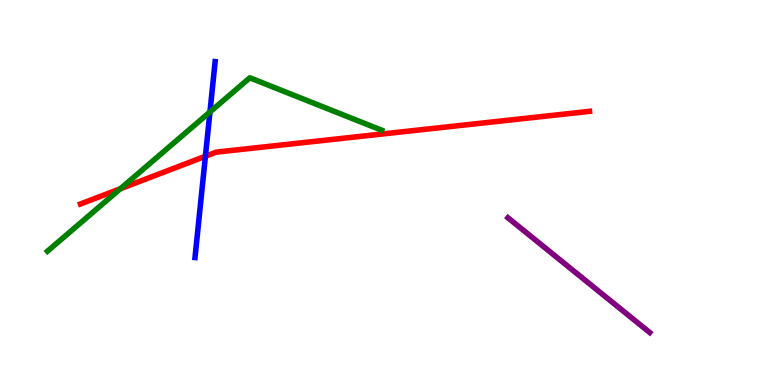[{'lines': ['blue', 'red'], 'intersections': [{'x': 2.65, 'y': 5.94}]}, {'lines': ['green', 'red'], 'intersections': [{'x': 1.55, 'y': 5.1}]}, {'lines': ['purple', 'red'], 'intersections': []}, {'lines': ['blue', 'green'], 'intersections': [{'x': 2.71, 'y': 7.09}]}, {'lines': ['blue', 'purple'], 'intersections': []}, {'lines': ['green', 'purple'], 'intersections': []}]